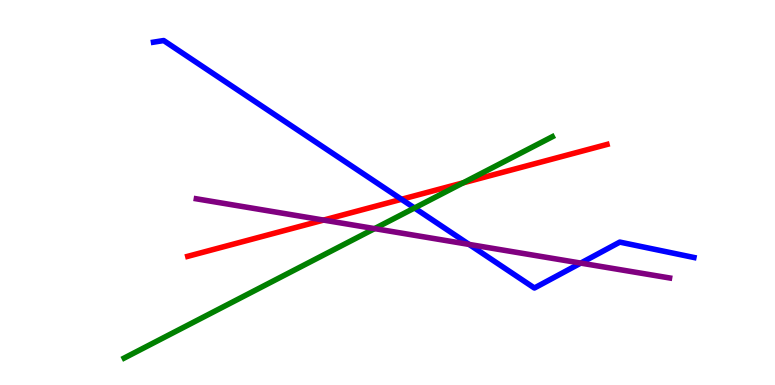[{'lines': ['blue', 'red'], 'intersections': [{'x': 5.18, 'y': 4.82}]}, {'lines': ['green', 'red'], 'intersections': [{'x': 5.98, 'y': 5.25}]}, {'lines': ['purple', 'red'], 'intersections': [{'x': 4.18, 'y': 4.28}]}, {'lines': ['blue', 'green'], 'intersections': [{'x': 5.35, 'y': 4.6}]}, {'lines': ['blue', 'purple'], 'intersections': [{'x': 6.05, 'y': 3.65}, {'x': 7.49, 'y': 3.17}]}, {'lines': ['green', 'purple'], 'intersections': [{'x': 4.83, 'y': 4.06}]}]